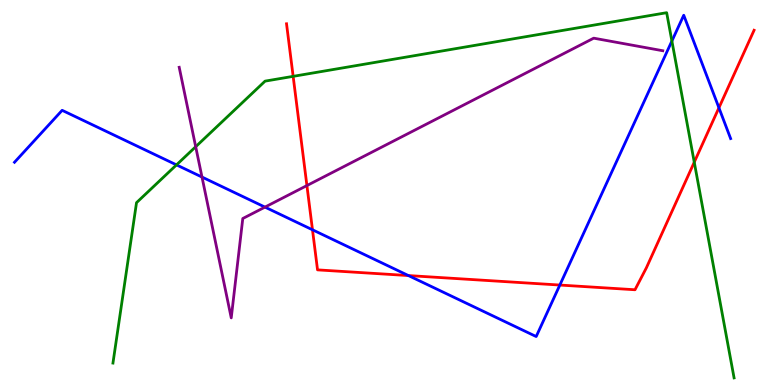[{'lines': ['blue', 'red'], 'intersections': [{'x': 4.03, 'y': 4.03}, {'x': 5.27, 'y': 2.84}, {'x': 7.22, 'y': 2.6}, {'x': 9.28, 'y': 7.2}]}, {'lines': ['green', 'red'], 'intersections': [{'x': 3.78, 'y': 8.02}, {'x': 8.96, 'y': 5.79}]}, {'lines': ['purple', 'red'], 'intersections': [{'x': 3.96, 'y': 5.18}]}, {'lines': ['blue', 'green'], 'intersections': [{'x': 2.28, 'y': 5.72}, {'x': 8.67, 'y': 8.93}]}, {'lines': ['blue', 'purple'], 'intersections': [{'x': 2.61, 'y': 5.4}, {'x': 3.42, 'y': 4.62}]}, {'lines': ['green', 'purple'], 'intersections': [{'x': 2.53, 'y': 6.19}]}]